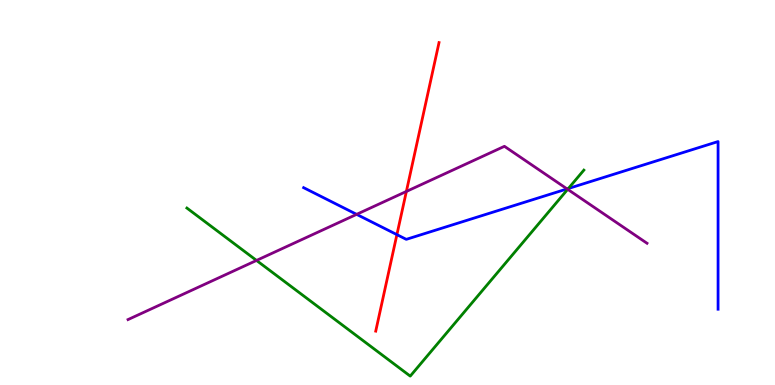[{'lines': ['blue', 'red'], 'intersections': [{'x': 5.12, 'y': 3.91}]}, {'lines': ['green', 'red'], 'intersections': []}, {'lines': ['purple', 'red'], 'intersections': [{'x': 5.24, 'y': 5.03}]}, {'lines': ['blue', 'green'], 'intersections': [{'x': 7.33, 'y': 5.1}]}, {'lines': ['blue', 'purple'], 'intersections': [{'x': 4.6, 'y': 4.43}, {'x': 7.32, 'y': 5.09}]}, {'lines': ['green', 'purple'], 'intersections': [{'x': 3.31, 'y': 3.24}, {'x': 7.32, 'y': 5.08}]}]